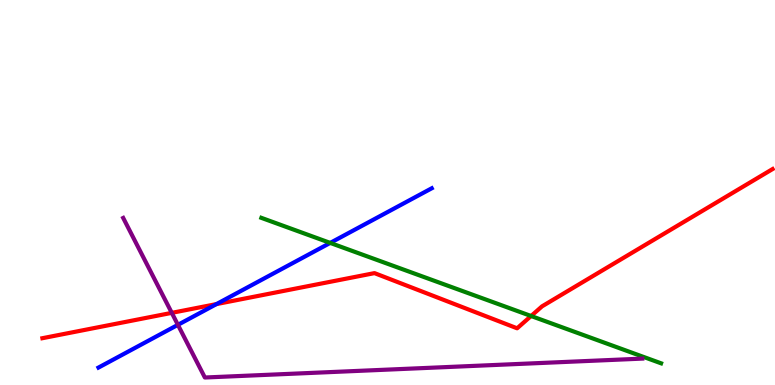[{'lines': ['blue', 'red'], 'intersections': [{'x': 2.79, 'y': 2.1}]}, {'lines': ['green', 'red'], 'intersections': [{'x': 6.85, 'y': 1.79}]}, {'lines': ['purple', 'red'], 'intersections': [{'x': 2.22, 'y': 1.87}]}, {'lines': ['blue', 'green'], 'intersections': [{'x': 4.26, 'y': 3.69}]}, {'lines': ['blue', 'purple'], 'intersections': [{'x': 2.3, 'y': 1.56}]}, {'lines': ['green', 'purple'], 'intersections': []}]